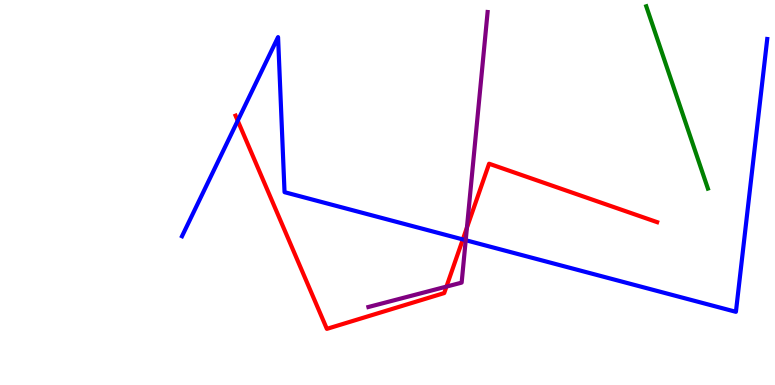[{'lines': ['blue', 'red'], 'intersections': [{'x': 3.07, 'y': 6.86}, {'x': 5.97, 'y': 3.78}]}, {'lines': ['green', 'red'], 'intersections': []}, {'lines': ['purple', 'red'], 'intersections': [{'x': 5.76, 'y': 2.56}, {'x': 6.02, 'y': 4.09}]}, {'lines': ['blue', 'green'], 'intersections': []}, {'lines': ['blue', 'purple'], 'intersections': [{'x': 6.01, 'y': 3.76}]}, {'lines': ['green', 'purple'], 'intersections': []}]